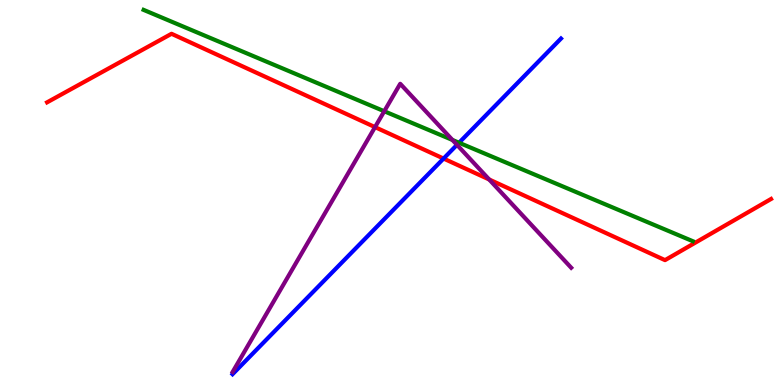[{'lines': ['blue', 'red'], 'intersections': [{'x': 5.72, 'y': 5.88}]}, {'lines': ['green', 'red'], 'intersections': []}, {'lines': ['purple', 'red'], 'intersections': [{'x': 4.84, 'y': 6.7}, {'x': 6.31, 'y': 5.34}]}, {'lines': ['blue', 'green'], 'intersections': [{'x': 5.92, 'y': 6.29}]}, {'lines': ['blue', 'purple'], 'intersections': [{'x': 5.9, 'y': 6.24}]}, {'lines': ['green', 'purple'], 'intersections': [{'x': 4.96, 'y': 7.11}, {'x': 5.84, 'y': 6.36}]}]